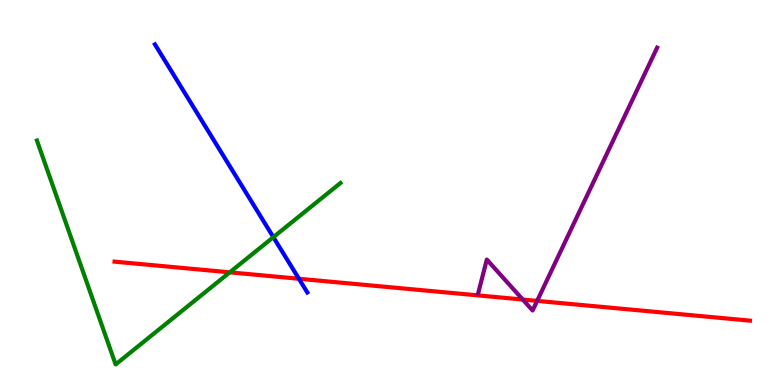[{'lines': ['blue', 'red'], 'intersections': [{'x': 3.86, 'y': 2.76}]}, {'lines': ['green', 'red'], 'intersections': [{'x': 2.96, 'y': 2.93}]}, {'lines': ['purple', 'red'], 'intersections': [{'x': 6.75, 'y': 2.22}, {'x': 6.93, 'y': 2.18}]}, {'lines': ['blue', 'green'], 'intersections': [{'x': 3.53, 'y': 3.84}]}, {'lines': ['blue', 'purple'], 'intersections': []}, {'lines': ['green', 'purple'], 'intersections': []}]